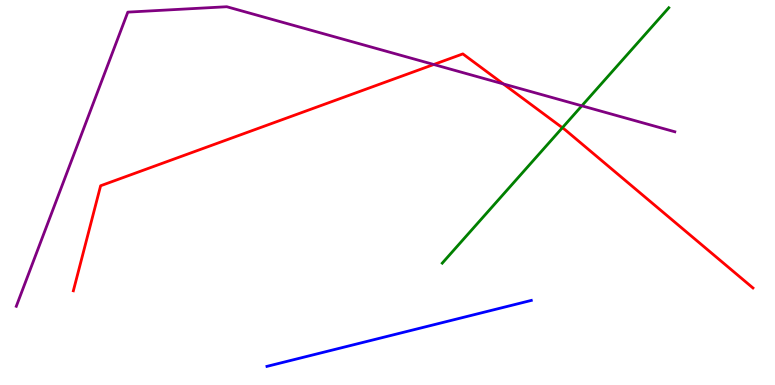[{'lines': ['blue', 'red'], 'intersections': []}, {'lines': ['green', 'red'], 'intersections': [{'x': 7.26, 'y': 6.68}]}, {'lines': ['purple', 'red'], 'intersections': [{'x': 5.6, 'y': 8.32}, {'x': 6.49, 'y': 7.82}]}, {'lines': ['blue', 'green'], 'intersections': []}, {'lines': ['blue', 'purple'], 'intersections': []}, {'lines': ['green', 'purple'], 'intersections': [{'x': 7.51, 'y': 7.25}]}]